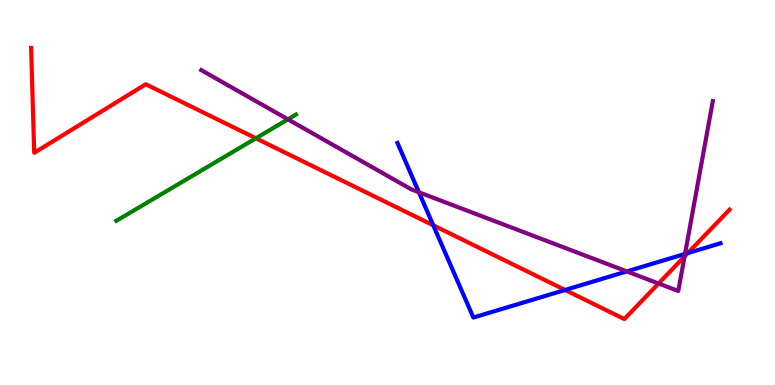[{'lines': ['blue', 'red'], 'intersections': [{'x': 5.59, 'y': 4.15}, {'x': 7.29, 'y': 2.47}, {'x': 8.87, 'y': 3.43}]}, {'lines': ['green', 'red'], 'intersections': [{'x': 3.3, 'y': 6.41}]}, {'lines': ['purple', 'red'], 'intersections': [{'x': 8.5, 'y': 2.64}, {'x': 8.83, 'y': 3.34}]}, {'lines': ['blue', 'green'], 'intersections': []}, {'lines': ['blue', 'purple'], 'intersections': [{'x': 5.41, 'y': 5.01}, {'x': 8.09, 'y': 2.95}, {'x': 8.84, 'y': 3.4}]}, {'lines': ['green', 'purple'], 'intersections': [{'x': 3.72, 'y': 6.9}]}]